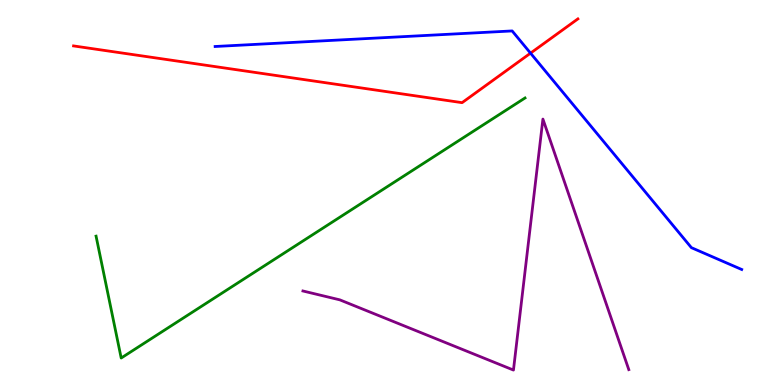[{'lines': ['blue', 'red'], 'intersections': [{'x': 6.85, 'y': 8.62}]}, {'lines': ['green', 'red'], 'intersections': []}, {'lines': ['purple', 'red'], 'intersections': []}, {'lines': ['blue', 'green'], 'intersections': []}, {'lines': ['blue', 'purple'], 'intersections': []}, {'lines': ['green', 'purple'], 'intersections': []}]